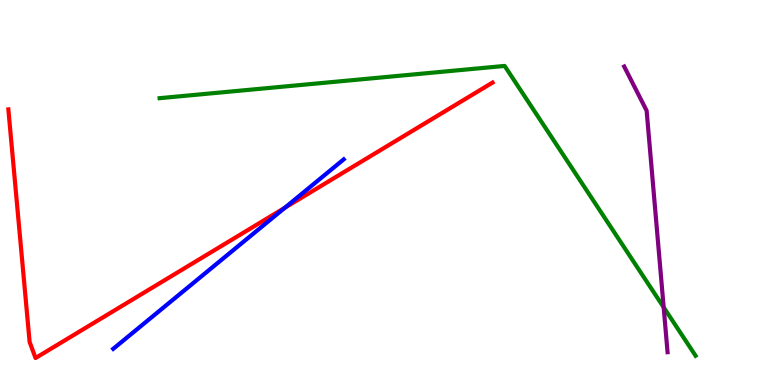[{'lines': ['blue', 'red'], 'intersections': [{'x': 3.68, 'y': 4.6}]}, {'lines': ['green', 'red'], 'intersections': []}, {'lines': ['purple', 'red'], 'intersections': []}, {'lines': ['blue', 'green'], 'intersections': []}, {'lines': ['blue', 'purple'], 'intersections': []}, {'lines': ['green', 'purple'], 'intersections': [{'x': 8.56, 'y': 2.02}]}]